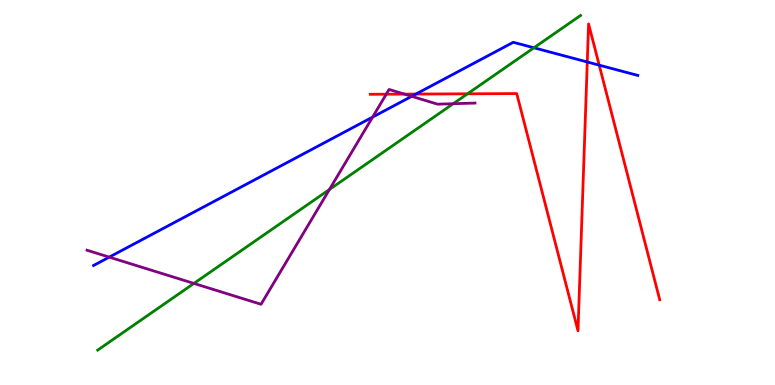[{'lines': ['blue', 'red'], 'intersections': [{'x': 5.37, 'y': 7.56}, {'x': 7.58, 'y': 8.39}, {'x': 7.73, 'y': 8.31}]}, {'lines': ['green', 'red'], 'intersections': [{'x': 6.03, 'y': 7.56}]}, {'lines': ['purple', 'red'], 'intersections': [{'x': 4.98, 'y': 7.55}, {'x': 5.22, 'y': 7.56}]}, {'lines': ['blue', 'green'], 'intersections': [{'x': 6.89, 'y': 8.76}]}, {'lines': ['blue', 'purple'], 'intersections': [{'x': 1.41, 'y': 3.32}, {'x': 4.81, 'y': 6.96}, {'x': 5.31, 'y': 7.5}]}, {'lines': ['green', 'purple'], 'intersections': [{'x': 2.5, 'y': 2.64}, {'x': 4.25, 'y': 5.08}, {'x': 5.85, 'y': 7.31}]}]